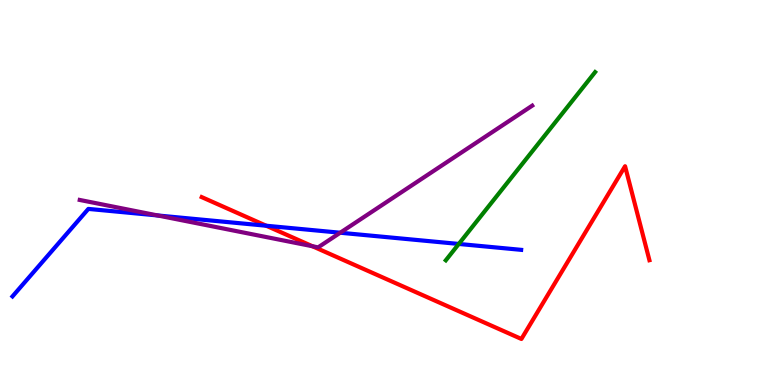[{'lines': ['blue', 'red'], 'intersections': [{'x': 3.44, 'y': 4.14}]}, {'lines': ['green', 'red'], 'intersections': []}, {'lines': ['purple', 'red'], 'intersections': [{'x': 4.03, 'y': 3.6}]}, {'lines': ['blue', 'green'], 'intersections': [{'x': 5.92, 'y': 3.66}]}, {'lines': ['blue', 'purple'], 'intersections': [{'x': 2.04, 'y': 4.4}, {'x': 4.39, 'y': 3.95}]}, {'lines': ['green', 'purple'], 'intersections': []}]